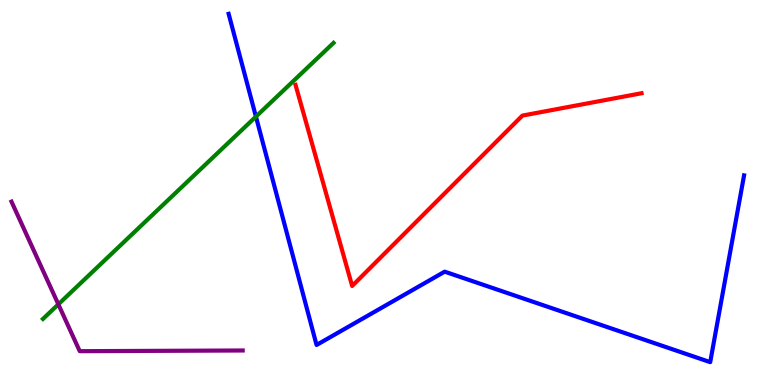[{'lines': ['blue', 'red'], 'intersections': []}, {'lines': ['green', 'red'], 'intersections': []}, {'lines': ['purple', 'red'], 'intersections': []}, {'lines': ['blue', 'green'], 'intersections': [{'x': 3.3, 'y': 6.97}]}, {'lines': ['blue', 'purple'], 'intersections': []}, {'lines': ['green', 'purple'], 'intersections': [{'x': 0.753, 'y': 2.1}]}]